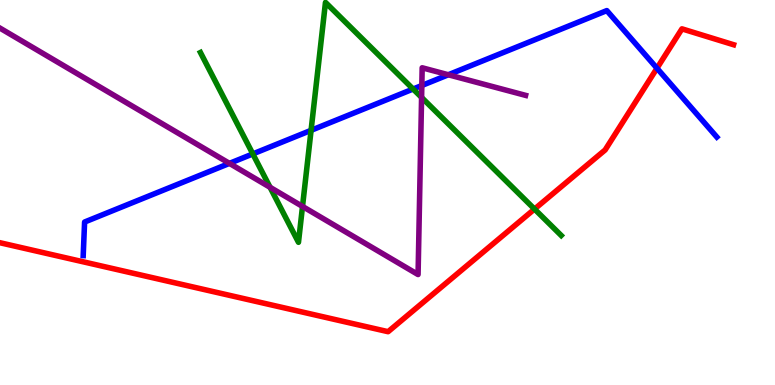[{'lines': ['blue', 'red'], 'intersections': [{'x': 8.48, 'y': 8.23}]}, {'lines': ['green', 'red'], 'intersections': [{'x': 6.9, 'y': 4.57}]}, {'lines': ['purple', 'red'], 'intersections': []}, {'lines': ['blue', 'green'], 'intersections': [{'x': 3.26, 'y': 6.0}, {'x': 4.01, 'y': 6.61}, {'x': 5.33, 'y': 7.69}]}, {'lines': ['blue', 'purple'], 'intersections': [{'x': 2.96, 'y': 5.76}, {'x': 5.44, 'y': 7.78}, {'x': 5.79, 'y': 8.06}]}, {'lines': ['green', 'purple'], 'intersections': [{'x': 3.48, 'y': 5.13}, {'x': 3.9, 'y': 4.64}, {'x': 5.44, 'y': 7.47}]}]